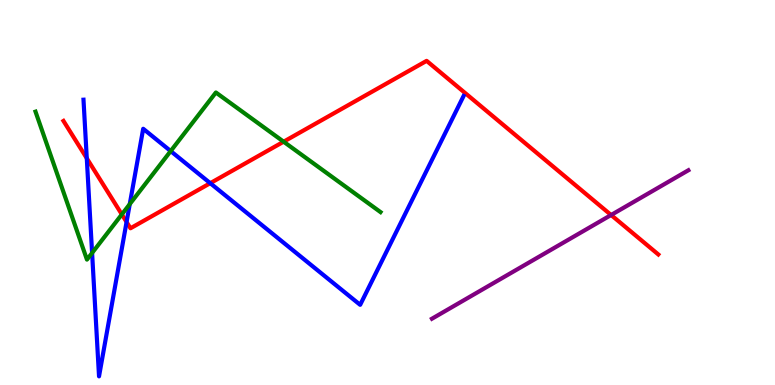[{'lines': ['blue', 'red'], 'intersections': [{'x': 1.12, 'y': 5.89}, {'x': 1.63, 'y': 4.23}, {'x': 2.71, 'y': 5.24}]}, {'lines': ['green', 'red'], 'intersections': [{'x': 1.57, 'y': 4.43}, {'x': 3.66, 'y': 6.32}]}, {'lines': ['purple', 'red'], 'intersections': [{'x': 7.89, 'y': 4.42}]}, {'lines': ['blue', 'green'], 'intersections': [{'x': 1.19, 'y': 3.43}, {'x': 1.67, 'y': 4.7}, {'x': 2.2, 'y': 6.08}]}, {'lines': ['blue', 'purple'], 'intersections': []}, {'lines': ['green', 'purple'], 'intersections': []}]